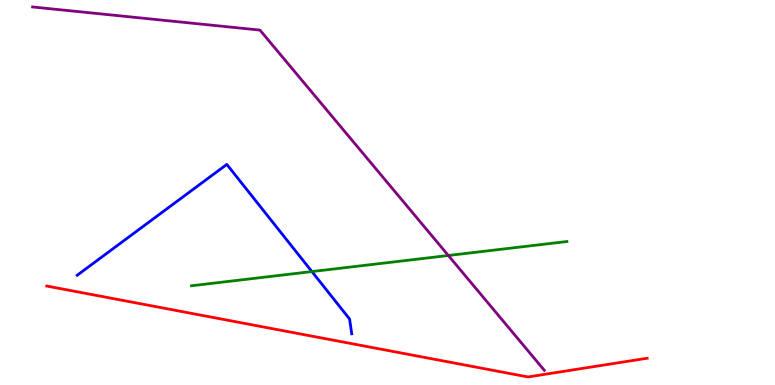[{'lines': ['blue', 'red'], 'intersections': []}, {'lines': ['green', 'red'], 'intersections': []}, {'lines': ['purple', 'red'], 'intersections': []}, {'lines': ['blue', 'green'], 'intersections': [{'x': 4.02, 'y': 2.95}]}, {'lines': ['blue', 'purple'], 'intersections': []}, {'lines': ['green', 'purple'], 'intersections': [{'x': 5.79, 'y': 3.36}]}]